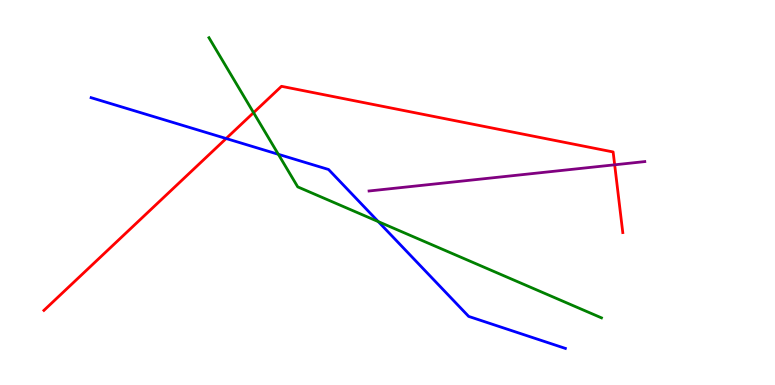[{'lines': ['blue', 'red'], 'intersections': [{'x': 2.92, 'y': 6.4}]}, {'lines': ['green', 'red'], 'intersections': [{'x': 3.27, 'y': 7.07}]}, {'lines': ['purple', 'red'], 'intersections': [{'x': 7.93, 'y': 5.72}]}, {'lines': ['blue', 'green'], 'intersections': [{'x': 3.59, 'y': 5.99}, {'x': 4.88, 'y': 4.24}]}, {'lines': ['blue', 'purple'], 'intersections': []}, {'lines': ['green', 'purple'], 'intersections': []}]